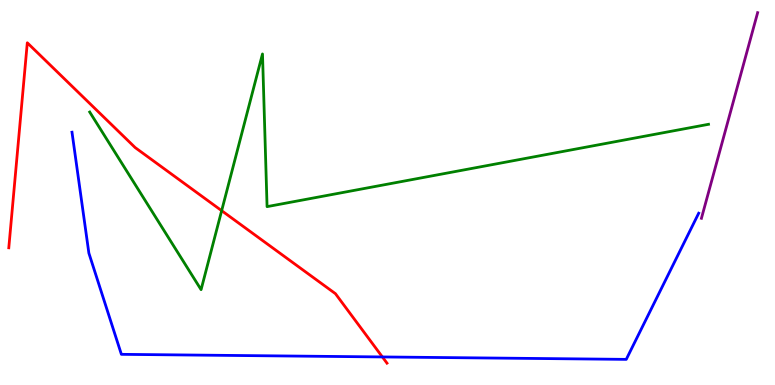[{'lines': ['blue', 'red'], 'intersections': [{'x': 4.93, 'y': 0.729}]}, {'lines': ['green', 'red'], 'intersections': [{'x': 2.86, 'y': 4.53}]}, {'lines': ['purple', 'red'], 'intersections': []}, {'lines': ['blue', 'green'], 'intersections': []}, {'lines': ['blue', 'purple'], 'intersections': []}, {'lines': ['green', 'purple'], 'intersections': []}]